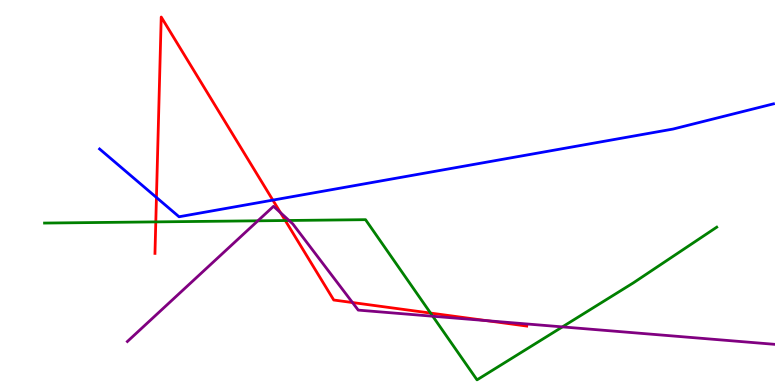[{'lines': ['blue', 'red'], 'intersections': [{'x': 2.02, 'y': 4.87}, {'x': 3.52, 'y': 4.8}]}, {'lines': ['green', 'red'], 'intersections': [{'x': 2.01, 'y': 4.24}, {'x': 3.68, 'y': 4.27}, {'x': 5.56, 'y': 1.87}]}, {'lines': ['purple', 'red'], 'intersections': [{'x': 3.62, 'y': 4.48}, {'x': 4.55, 'y': 2.14}, {'x': 6.28, 'y': 1.67}]}, {'lines': ['blue', 'green'], 'intersections': []}, {'lines': ['blue', 'purple'], 'intersections': []}, {'lines': ['green', 'purple'], 'intersections': [{'x': 3.33, 'y': 4.26}, {'x': 3.73, 'y': 4.27}, {'x': 5.58, 'y': 1.79}, {'x': 7.26, 'y': 1.51}]}]